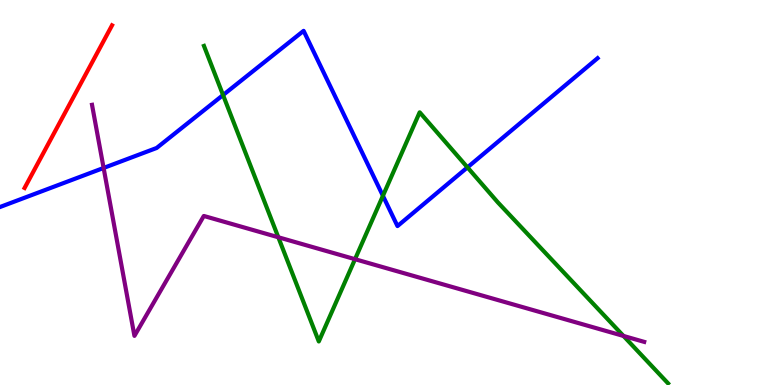[{'lines': ['blue', 'red'], 'intersections': []}, {'lines': ['green', 'red'], 'intersections': []}, {'lines': ['purple', 'red'], 'intersections': []}, {'lines': ['blue', 'green'], 'intersections': [{'x': 2.88, 'y': 7.53}, {'x': 4.94, 'y': 4.91}, {'x': 6.03, 'y': 5.65}]}, {'lines': ['blue', 'purple'], 'intersections': [{'x': 1.34, 'y': 5.64}]}, {'lines': ['green', 'purple'], 'intersections': [{'x': 3.59, 'y': 3.84}, {'x': 4.58, 'y': 3.27}, {'x': 8.04, 'y': 1.27}]}]